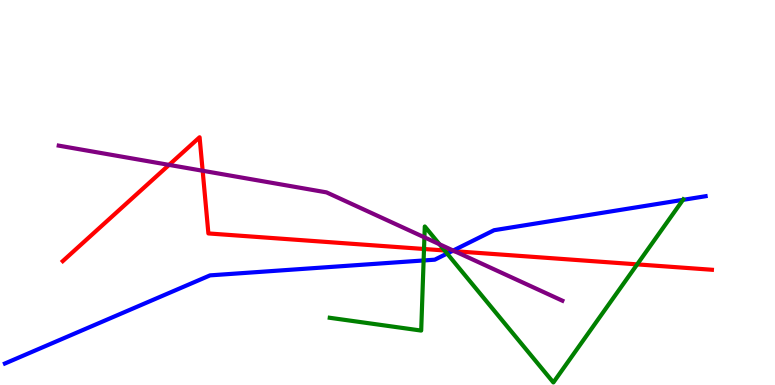[{'lines': ['blue', 'red'], 'intersections': [{'x': 5.83, 'y': 3.48}]}, {'lines': ['green', 'red'], 'intersections': [{'x': 5.47, 'y': 3.53}, {'x': 5.74, 'y': 3.49}, {'x': 8.22, 'y': 3.13}]}, {'lines': ['purple', 'red'], 'intersections': [{'x': 2.18, 'y': 5.72}, {'x': 2.61, 'y': 5.56}, {'x': 5.87, 'y': 3.48}]}, {'lines': ['blue', 'green'], 'intersections': [{'x': 5.47, 'y': 3.23}, {'x': 5.77, 'y': 3.41}, {'x': 8.81, 'y': 4.81}]}, {'lines': ['blue', 'purple'], 'intersections': [{'x': 5.85, 'y': 3.49}]}, {'lines': ['green', 'purple'], 'intersections': [{'x': 5.48, 'y': 3.84}, {'x': 5.67, 'y': 3.66}]}]